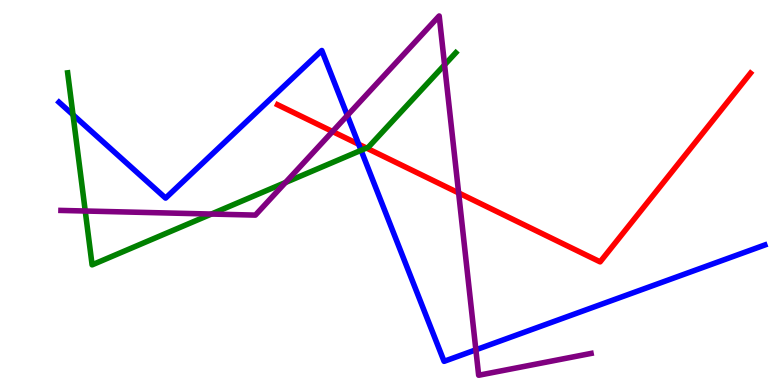[{'lines': ['blue', 'red'], 'intersections': [{'x': 4.63, 'y': 6.25}]}, {'lines': ['green', 'red'], 'intersections': [{'x': 4.73, 'y': 6.16}]}, {'lines': ['purple', 'red'], 'intersections': [{'x': 4.29, 'y': 6.58}, {'x': 5.92, 'y': 4.99}]}, {'lines': ['blue', 'green'], 'intersections': [{'x': 0.942, 'y': 7.02}, {'x': 4.66, 'y': 6.1}]}, {'lines': ['blue', 'purple'], 'intersections': [{'x': 4.48, 'y': 7.0}, {'x': 6.14, 'y': 0.914}]}, {'lines': ['green', 'purple'], 'intersections': [{'x': 1.1, 'y': 4.52}, {'x': 2.73, 'y': 4.44}, {'x': 3.68, 'y': 5.26}, {'x': 5.74, 'y': 8.32}]}]